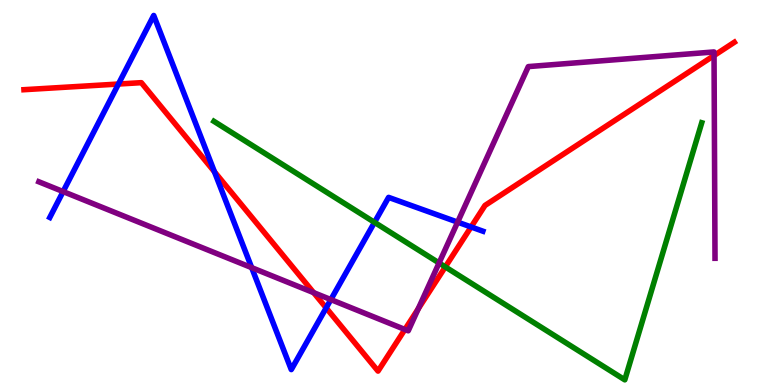[{'lines': ['blue', 'red'], 'intersections': [{'x': 1.53, 'y': 7.82}, {'x': 2.77, 'y': 5.54}, {'x': 4.21, 'y': 2.0}, {'x': 6.08, 'y': 4.1}]}, {'lines': ['green', 'red'], 'intersections': [{'x': 5.75, 'y': 3.07}]}, {'lines': ['purple', 'red'], 'intersections': [{'x': 4.05, 'y': 2.4}, {'x': 5.22, 'y': 1.44}, {'x': 5.4, 'y': 1.98}, {'x': 9.21, 'y': 8.56}]}, {'lines': ['blue', 'green'], 'intersections': [{'x': 4.83, 'y': 4.22}]}, {'lines': ['blue', 'purple'], 'intersections': [{'x': 0.814, 'y': 5.02}, {'x': 3.25, 'y': 3.05}, {'x': 4.27, 'y': 2.22}, {'x': 5.9, 'y': 4.23}]}, {'lines': ['green', 'purple'], 'intersections': [{'x': 5.67, 'y': 3.17}]}]